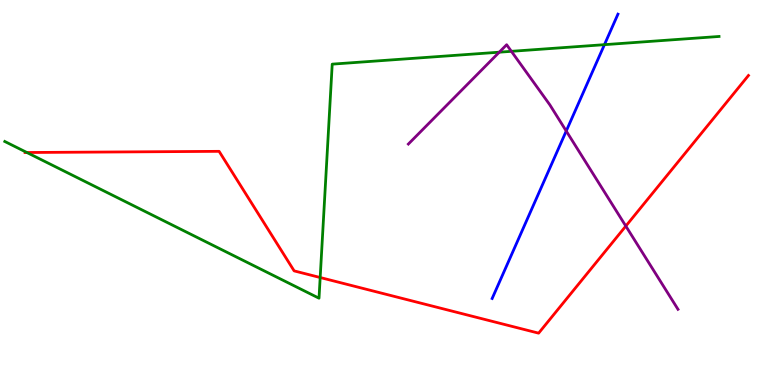[{'lines': ['blue', 'red'], 'intersections': []}, {'lines': ['green', 'red'], 'intersections': [{'x': 0.347, 'y': 6.04}, {'x': 4.13, 'y': 2.79}]}, {'lines': ['purple', 'red'], 'intersections': [{'x': 8.08, 'y': 4.13}]}, {'lines': ['blue', 'green'], 'intersections': [{'x': 7.8, 'y': 8.84}]}, {'lines': ['blue', 'purple'], 'intersections': [{'x': 7.31, 'y': 6.6}]}, {'lines': ['green', 'purple'], 'intersections': [{'x': 6.44, 'y': 8.64}, {'x': 6.6, 'y': 8.67}]}]